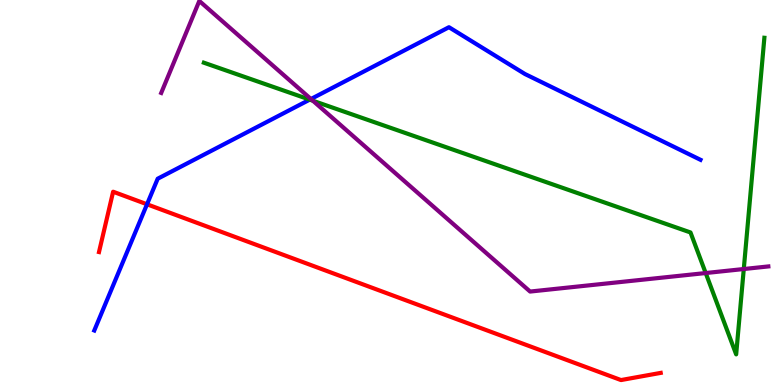[{'lines': ['blue', 'red'], 'intersections': [{'x': 1.9, 'y': 4.69}]}, {'lines': ['green', 'red'], 'intersections': []}, {'lines': ['purple', 'red'], 'intersections': []}, {'lines': ['blue', 'green'], 'intersections': [{'x': 4.0, 'y': 7.41}]}, {'lines': ['blue', 'purple'], 'intersections': [{'x': 4.01, 'y': 7.43}]}, {'lines': ['green', 'purple'], 'intersections': [{'x': 4.04, 'y': 7.38}, {'x': 9.11, 'y': 2.91}, {'x': 9.6, 'y': 3.01}]}]